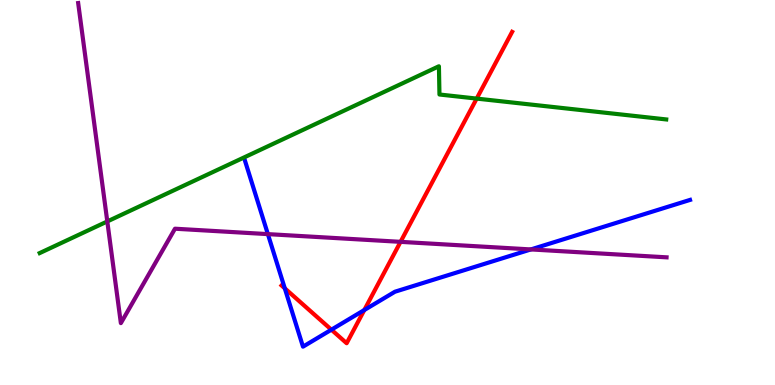[{'lines': ['blue', 'red'], 'intersections': [{'x': 3.67, 'y': 2.51}, {'x': 4.28, 'y': 1.44}, {'x': 4.7, 'y': 1.95}]}, {'lines': ['green', 'red'], 'intersections': [{'x': 6.15, 'y': 7.44}]}, {'lines': ['purple', 'red'], 'intersections': [{'x': 5.17, 'y': 3.72}]}, {'lines': ['blue', 'green'], 'intersections': []}, {'lines': ['blue', 'purple'], 'intersections': [{'x': 3.46, 'y': 3.92}, {'x': 6.85, 'y': 3.52}]}, {'lines': ['green', 'purple'], 'intersections': [{'x': 1.38, 'y': 4.25}]}]